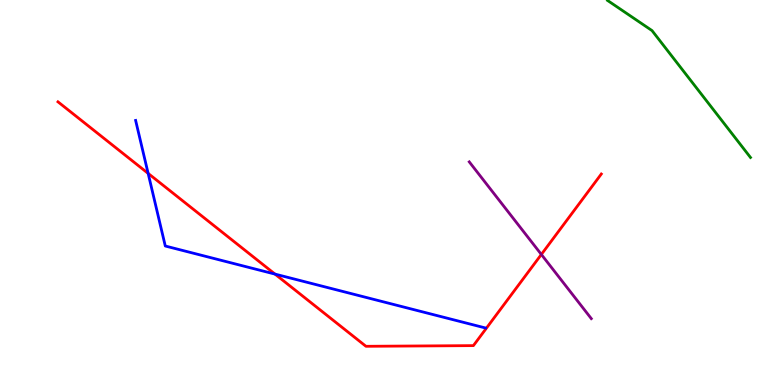[{'lines': ['blue', 'red'], 'intersections': [{'x': 1.91, 'y': 5.5}, {'x': 3.55, 'y': 2.88}]}, {'lines': ['green', 'red'], 'intersections': []}, {'lines': ['purple', 'red'], 'intersections': [{'x': 6.99, 'y': 3.39}]}, {'lines': ['blue', 'green'], 'intersections': []}, {'lines': ['blue', 'purple'], 'intersections': []}, {'lines': ['green', 'purple'], 'intersections': []}]